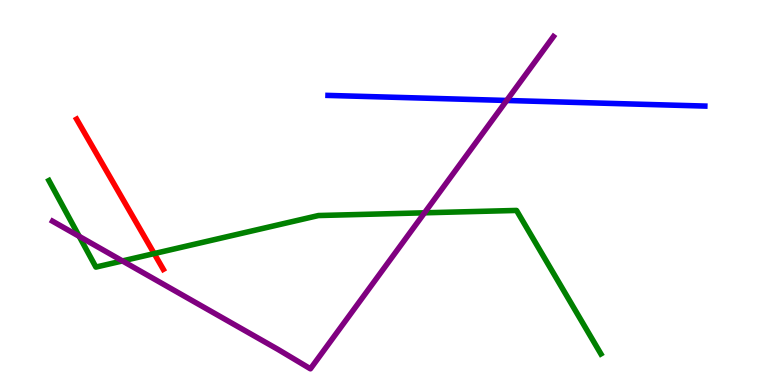[{'lines': ['blue', 'red'], 'intersections': []}, {'lines': ['green', 'red'], 'intersections': [{'x': 1.99, 'y': 3.41}]}, {'lines': ['purple', 'red'], 'intersections': []}, {'lines': ['blue', 'green'], 'intersections': []}, {'lines': ['blue', 'purple'], 'intersections': [{'x': 6.54, 'y': 7.39}]}, {'lines': ['green', 'purple'], 'intersections': [{'x': 1.02, 'y': 3.86}, {'x': 1.58, 'y': 3.22}, {'x': 5.48, 'y': 4.47}]}]